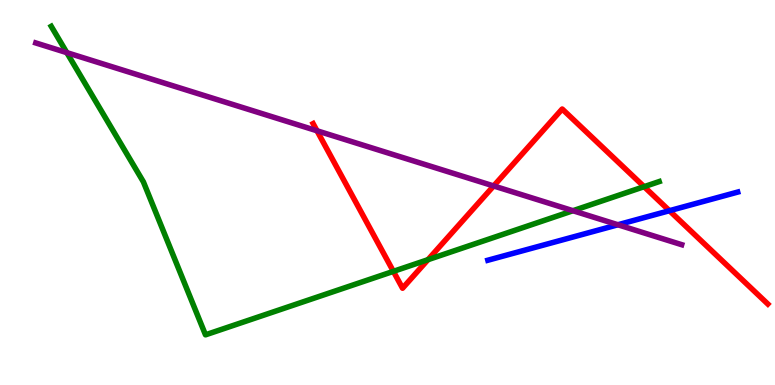[{'lines': ['blue', 'red'], 'intersections': [{'x': 8.64, 'y': 4.53}]}, {'lines': ['green', 'red'], 'intersections': [{'x': 5.08, 'y': 2.95}, {'x': 5.52, 'y': 3.26}, {'x': 8.31, 'y': 5.15}]}, {'lines': ['purple', 'red'], 'intersections': [{'x': 4.09, 'y': 6.6}, {'x': 6.37, 'y': 5.17}]}, {'lines': ['blue', 'green'], 'intersections': []}, {'lines': ['blue', 'purple'], 'intersections': [{'x': 7.97, 'y': 4.16}]}, {'lines': ['green', 'purple'], 'intersections': [{'x': 0.862, 'y': 8.63}, {'x': 7.39, 'y': 4.53}]}]